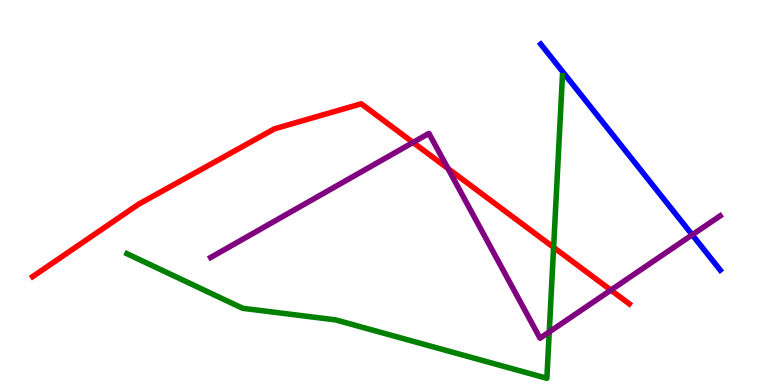[{'lines': ['blue', 'red'], 'intersections': []}, {'lines': ['green', 'red'], 'intersections': [{'x': 7.14, 'y': 3.57}]}, {'lines': ['purple', 'red'], 'intersections': [{'x': 5.33, 'y': 6.3}, {'x': 5.78, 'y': 5.62}, {'x': 7.88, 'y': 2.46}]}, {'lines': ['blue', 'green'], 'intersections': []}, {'lines': ['blue', 'purple'], 'intersections': [{'x': 8.93, 'y': 3.9}]}, {'lines': ['green', 'purple'], 'intersections': [{'x': 7.09, 'y': 1.38}]}]